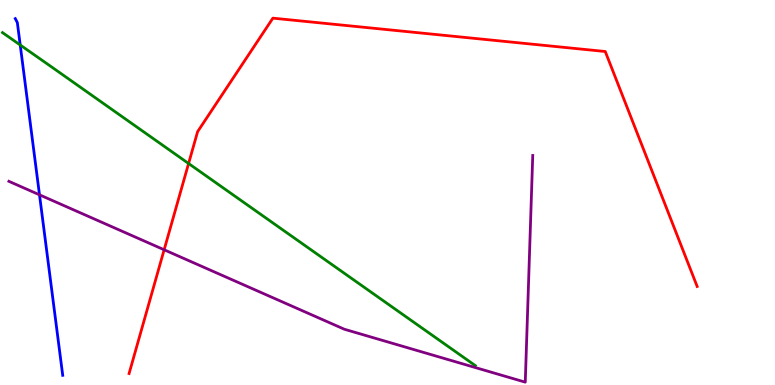[{'lines': ['blue', 'red'], 'intersections': []}, {'lines': ['green', 'red'], 'intersections': [{'x': 2.43, 'y': 5.75}]}, {'lines': ['purple', 'red'], 'intersections': [{'x': 2.12, 'y': 3.51}]}, {'lines': ['blue', 'green'], 'intersections': [{'x': 0.261, 'y': 8.83}]}, {'lines': ['blue', 'purple'], 'intersections': [{'x': 0.51, 'y': 4.94}]}, {'lines': ['green', 'purple'], 'intersections': []}]